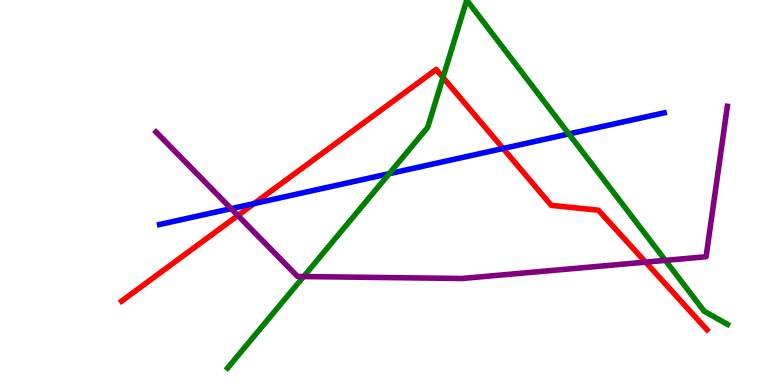[{'lines': ['blue', 'red'], 'intersections': [{'x': 3.28, 'y': 4.71}, {'x': 6.49, 'y': 6.14}]}, {'lines': ['green', 'red'], 'intersections': [{'x': 5.72, 'y': 7.99}]}, {'lines': ['purple', 'red'], 'intersections': [{'x': 3.07, 'y': 4.4}, {'x': 8.33, 'y': 3.19}]}, {'lines': ['blue', 'green'], 'intersections': [{'x': 5.02, 'y': 5.49}, {'x': 7.34, 'y': 6.52}]}, {'lines': ['blue', 'purple'], 'intersections': [{'x': 2.98, 'y': 4.58}]}, {'lines': ['green', 'purple'], 'intersections': [{'x': 3.92, 'y': 2.82}, {'x': 8.59, 'y': 3.24}]}]